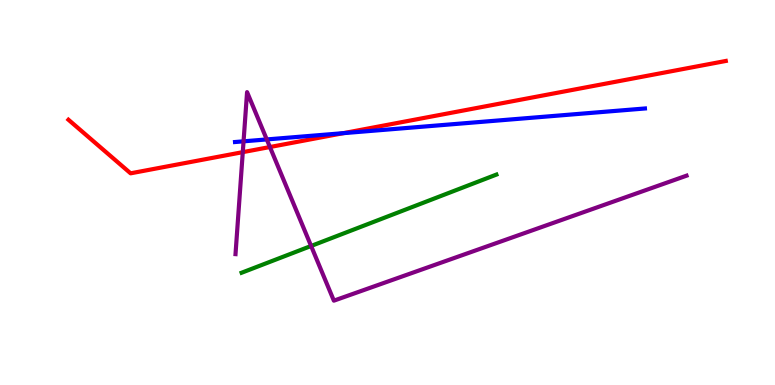[{'lines': ['blue', 'red'], 'intersections': [{'x': 4.43, 'y': 6.54}]}, {'lines': ['green', 'red'], 'intersections': []}, {'lines': ['purple', 'red'], 'intersections': [{'x': 3.13, 'y': 6.05}, {'x': 3.48, 'y': 6.18}]}, {'lines': ['blue', 'green'], 'intersections': []}, {'lines': ['blue', 'purple'], 'intersections': [{'x': 3.14, 'y': 6.33}, {'x': 3.44, 'y': 6.38}]}, {'lines': ['green', 'purple'], 'intersections': [{'x': 4.01, 'y': 3.61}]}]